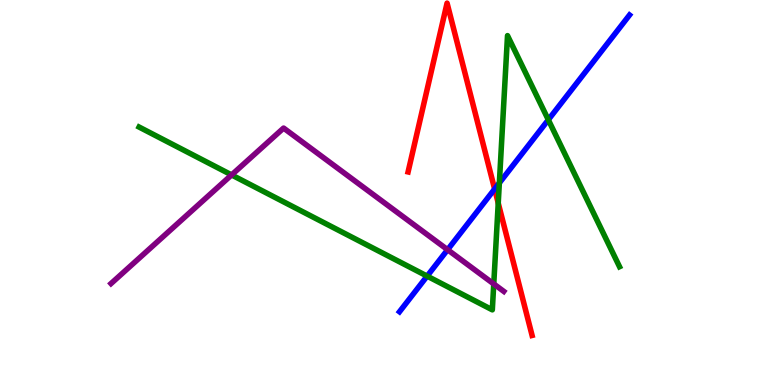[{'lines': ['blue', 'red'], 'intersections': [{'x': 6.38, 'y': 5.09}]}, {'lines': ['green', 'red'], 'intersections': [{'x': 6.43, 'y': 4.72}]}, {'lines': ['purple', 'red'], 'intersections': []}, {'lines': ['blue', 'green'], 'intersections': [{'x': 5.51, 'y': 2.83}, {'x': 6.44, 'y': 5.25}, {'x': 7.08, 'y': 6.89}]}, {'lines': ['blue', 'purple'], 'intersections': [{'x': 5.78, 'y': 3.51}]}, {'lines': ['green', 'purple'], 'intersections': [{'x': 2.99, 'y': 5.46}, {'x': 6.37, 'y': 2.62}]}]